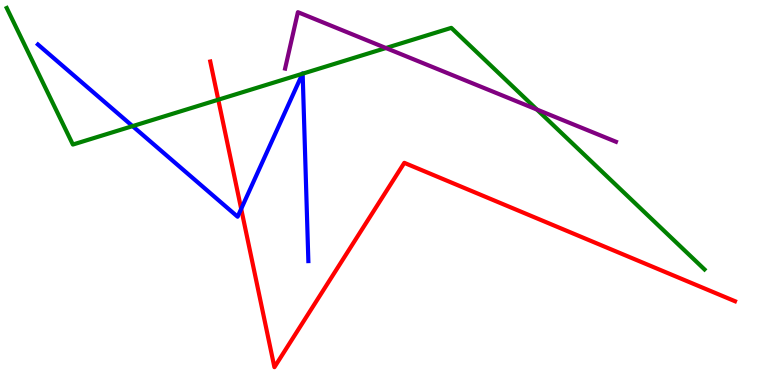[{'lines': ['blue', 'red'], 'intersections': [{'x': 3.11, 'y': 4.57}]}, {'lines': ['green', 'red'], 'intersections': [{'x': 2.82, 'y': 7.41}]}, {'lines': ['purple', 'red'], 'intersections': []}, {'lines': ['blue', 'green'], 'intersections': [{'x': 1.71, 'y': 6.72}, {'x': 3.9, 'y': 8.08}, {'x': 3.91, 'y': 8.09}]}, {'lines': ['blue', 'purple'], 'intersections': []}, {'lines': ['green', 'purple'], 'intersections': [{'x': 4.98, 'y': 8.75}, {'x': 6.93, 'y': 7.15}]}]